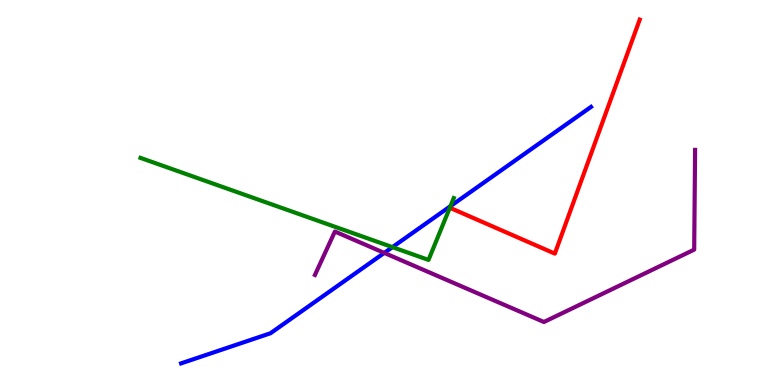[{'lines': ['blue', 'red'], 'intersections': []}, {'lines': ['green', 'red'], 'intersections': [{'x': 5.8, 'y': 4.6}]}, {'lines': ['purple', 'red'], 'intersections': []}, {'lines': ['blue', 'green'], 'intersections': [{'x': 5.06, 'y': 3.58}, {'x': 5.81, 'y': 4.65}]}, {'lines': ['blue', 'purple'], 'intersections': [{'x': 4.96, 'y': 3.43}]}, {'lines': ['green', 'purple'], 'intersections': []}]